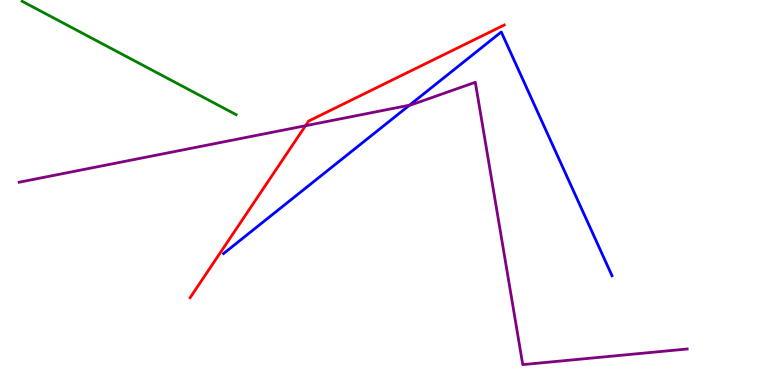[{'lines': ['blue', 'red'], 'intersections': []}, {'lines': ['green', 'red'], 'intersections': []}, {'lines': ['purple', 'red'], 'intersections': [{'x': 3.94, 'y': 6.73}]}, {'lines': ['blue', 'green'], 'intersections': []}, {'lines': ['blue', 'purple'], 'intersections': [{'x': 5.28, 'y': 7.27}]}, {'lines': ['green', 'purple'], 'intersections': []}]